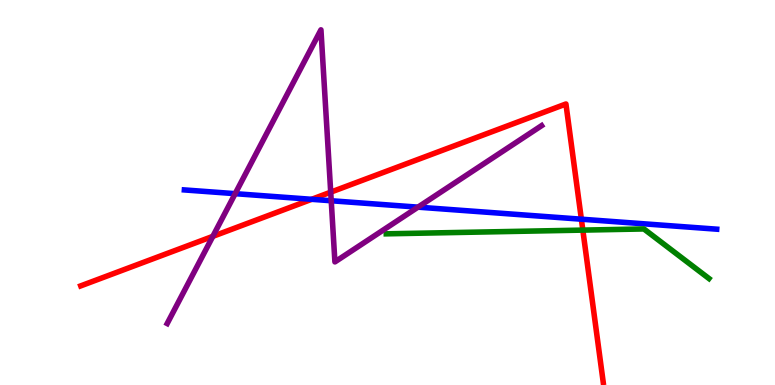[{'lines': ['blue', 'red'], 'intersections': [{'x': 4.02, 'y': 4.82}, {'x': 7.5, 'y': 4.31}]}, {'lines': ['green', 'red'], 'intersections': [{'x': 7.52, 'y': 4.02}]}, {'lines': ['purple', 'red'], 'intersections': [{'x': 2.75, 'y': 3.86}, {'x': 4.27, 'y': 5.01}]}, {'lines': ['blue', 'green'], 'intersections': []}, {'lines': ['blue', 'purple'], 'intersections': [{'x': 3.03, 'y': 4.97}, {'x': 4.27, 'y': 4.79}, {'x': 5.39, 'y': 4.62}]}, {'lines': ['green', 'purple'], 'intersections': []}]